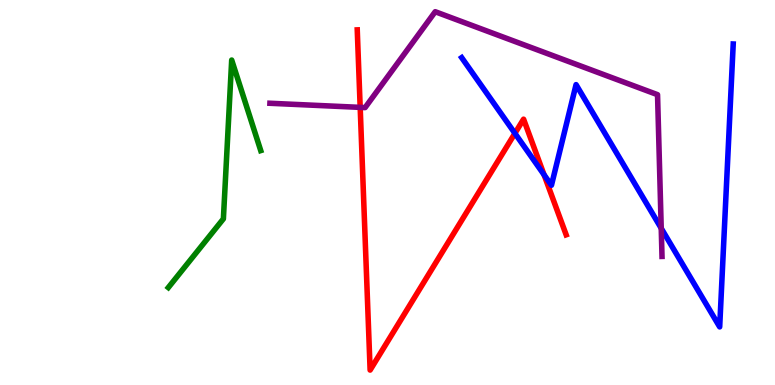[{'lines': ['blue', 'red'], 'intersections': [{'x': 6.64, 'y': 6.54}, {'x': 7.02, 'y': 5.46}]}, {'lines': ['green', 'red'], 'intersections': []}, {'lines': ['purple', 'red'], 'intersections': [{'x': 4.65, 'y': 7.21}]}, {'lines': ['blue', 'green'], 'intersections': []}, {'lines': ['blue', 'purple'], 'intersections': [{'x': 8.53, 'y': 4.07}]}, {'lines': ['green', 'purple'], 'intersections': []}]